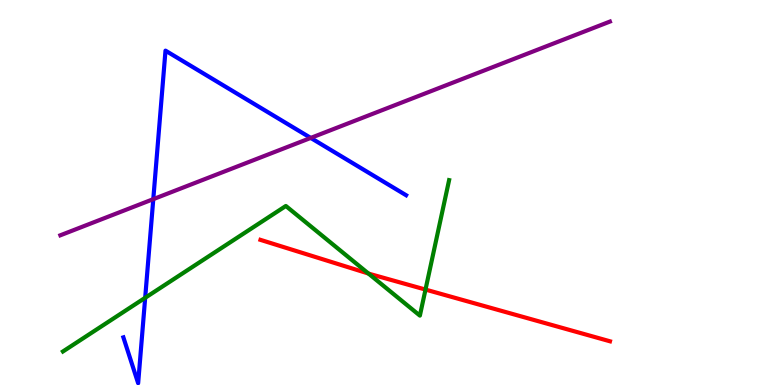[{'lines': ['blue', 'red'], 'intersections': []}, {'lines': ['green', 'red'], 'intersections': [{'x': 4.75, 'y': 2.9}, {'x': 5.49, 'y': 2.48}]}, {'lines': ['purple', 'red'], 'intersections': []}, {'lines': ['blue', 'green'], 'intersections': [{'x': 1.87, 'y': 2.27}]}, {'lines': ['blue', 'purple'], 'intersections': [{'x': 1.98, 'y': 4.83}, {'x': 4.01, 'y': 6.42}]}, {'lines': ['green', 'purple'], 'intersections': []}]